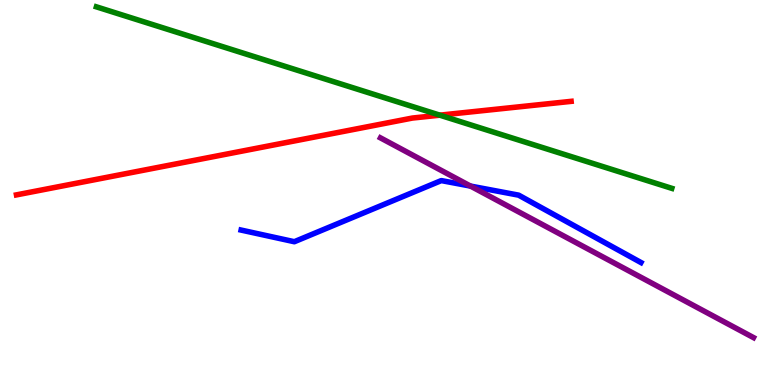[{'lines': ['blue', 'red'], 'intersections': []}, {'lines': ['green', 'red'], 'intersections': [{'x': 5.68, 'y': 7.01}]}, {'lines': ['purple', 'red'], 'intersections': []}, {'lines': ['blue', 'green'], 'intersections': []}, {'lines': ['blue', 'purple'], 'intersections': [{'x': 6.07, 'y': 5.17}]}, {'lines': ['green', 'purple'], 'intersections': []}]